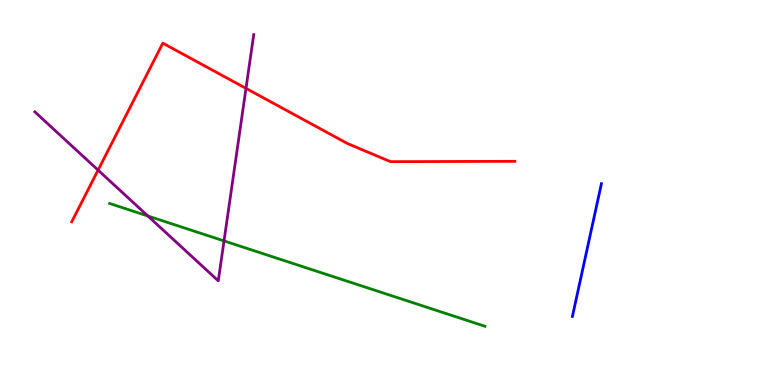[{'lines': ['blue', 'red'], 'intersections': []}, {'lines': ['green', 'red'], 'intersections': []}, {'lines': ['purple', 'red'], 'intersections': [{'x': 1.27, 'y': 5.58}, {'x': 3.17, 'y': 7.7}]}, {'lines': ['blue', 'green'], 'intersections': []}, {'lines': ['blue', 'purple'], 'intersections': []}, {'lines': ['green', 'purple'], 'intersections': [{'x': 1.91, 'y': 4.39}, {'x': 2.89, 'y': 3.74}]}]